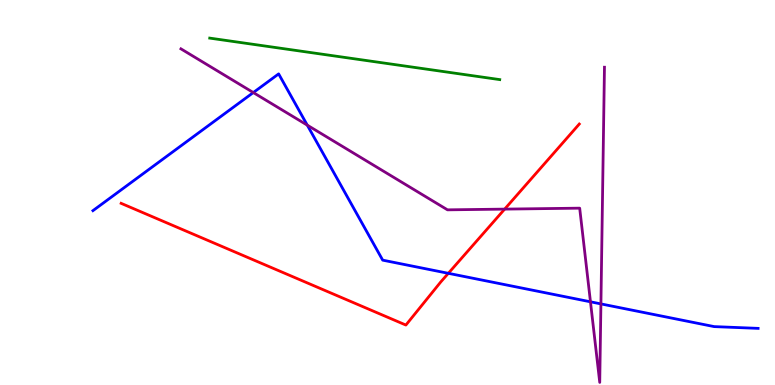[{'lines': ['blue', 'red'], 'intersections': [{'x': 5.78, 'y': 2.9}]}, {'lines': ['green', 'red'], 'intersections': []}, {'lines': ['purple', 'red'], 'intersections': [{'x': 6.51, 'y': 4.57}]}, {'lines': ['blue', 'green'], 'intersections': []}, {'lines': ['blue', 'purple'], 'intersections': [{'x': 3.27, 'y': 7.6}, {'x': 3.96, 'y': 6.75}, {'x': 7.62, 'y': 2.16}, {'x': 7.75, 'y': 2.11}]}, {'lines': ['green', 'purple'], 'intersections': []}]